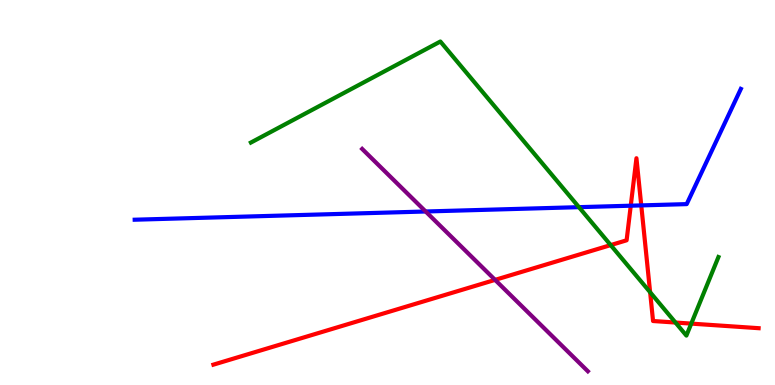[{'lines': ['blue', 'red'], 'intersections': [{'x': 8.14, 'y': 4.66}, {'x': 8.27, 'y': 4.66}]}, {'lines': ['green', 'red'], 'intersections': [{'x': 7.88, 'y': 3.63}, {'x': 8.39, 'y': 2.41}, {'x': 8.72, 'y': 1.62}, {'x': 8.92, 'y': 1.59}]}, {'lines': ['purple', 'red'], 'intersections': [{'x': 6.39, 'y': 2.73}]}, {'lines': ['blue', 'green'], 'intersections': [{'x': 7.47, 'y': 4.62}]}, {'lines': ['blue', 'purple'], 'intersections': [{'x': 5.49, 'y': 4.51}]}, {'lines': ['green', 'purple'], 'intersections': []}]